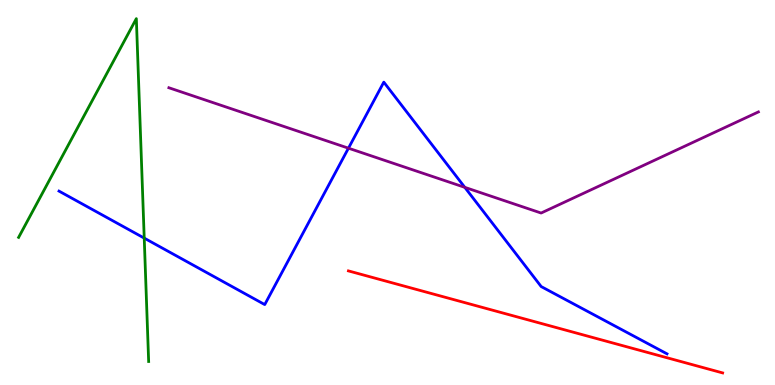[{'lines': ['blue', 'red'], 'intersections': []}, {'lines': ['green', 'red'], 'intersections': []}, {'lines': ['purple', 'red'], 'intersections': []}, {'lines': ['blue', 'green'], 'intersections': [{'x': 1.86, 'y': 3.82}]}, {'lines': ['blue', 'purple'], 'intersections': [{'x': 4.5, 'y': 6.15}, {'x': 6.0, 'y': 5.13}]}, {'lines': ['green', 'purple'], 'intersections': []}]